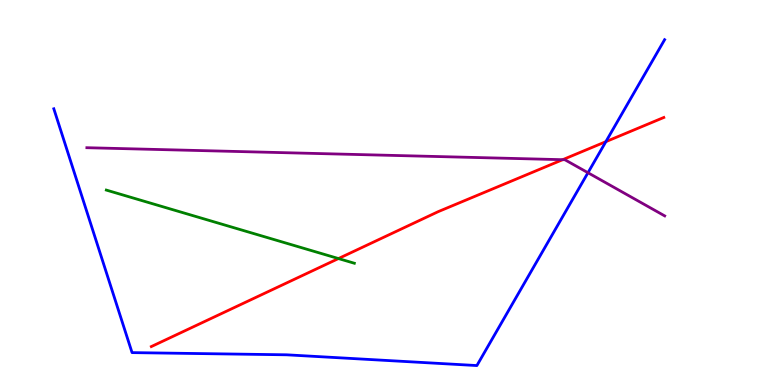[{'lines': ['blue', 'red'], 'intersections': [{'x': 7.82, 'y': 6.32}]}, {'lines': ['green', 'red'], 'intersections': [{'x': 4.37, 'y': 3.28}]}, {'lines': ['purple', 'red'], 'intersections': [{'x': 7.26, 'y': 5.85}]}, {'lines': ['blue', 'green'], 'intersections': []}, {'lines': ['blue', 'purple'], 'intersections': [{'x': 7.59, 'y': 5.51}]}, {'lines': ['green', 'purple'], 'intersections': []}]